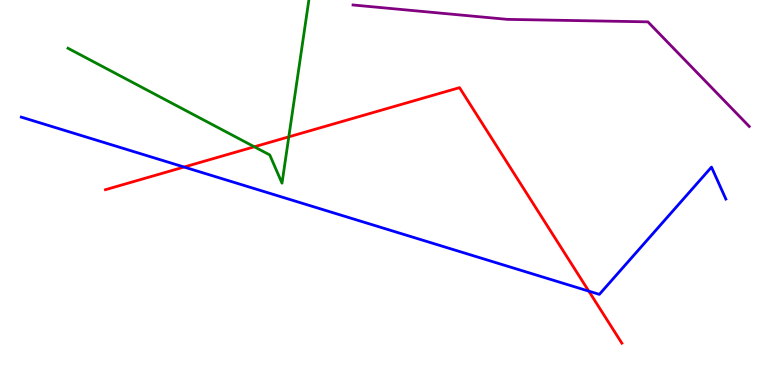[{'lines': ['blue', 'red'], 'intersections': [{'x': 2.38, 'y': 5.66}, {'x': 7.6, 'y': 2.44}]}, {'lines': ['green', 'red'], 'intersections': [{'x': 3.28, 'y': 6.19}, {'x': 3.73, 'y': 6.45}]}, {'lines': ['purple', 'red'], 'intersections': []}, {'lines': ['blue', 'green'], 'intersections': []}, {'lines': ['blue', 'purple'], 'intersections': []}, {'lines': ['green', 'purple'], 'intersections': []}]